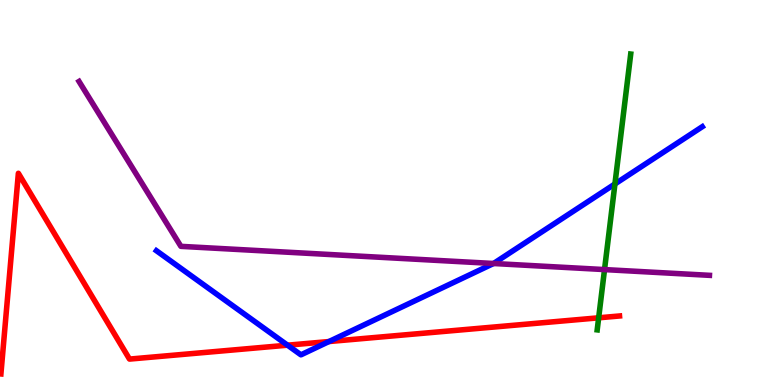[{'lines': ['blue', 'red'], 'intersections': [{'x': 3.71, 'y': 1.03}, {'x': 4.24, 'y': 1.13}]}, {'lines': ['green', 'red'], 'intersections': [{'x': 7.72, 'y': 1.75}]}, {'lines': ['purple', 'red'], 'intersections': []}, {'lines': ['blue', 'green'], 'intersections': [{'x': 7.93, 'y': 5.22}]}, {'lines': ['blue', 'purple'], 'intersections': [{'x': 6.37, 'y': 3.16}]}, {'lines': ['green', 'purple'], 'intersections': [{'x': 7.8, 'y': 3.0}]}]